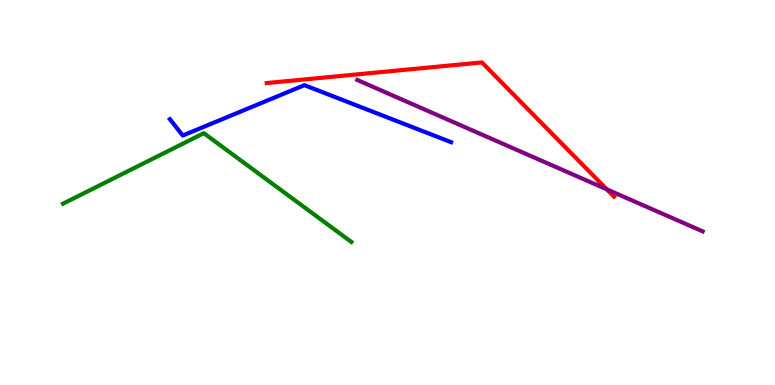[{'lines': ['blue', 'red'], 'intersections': []}, {'lines': ['green', 'red'], 'intersections': []}, {'lines': ['purple', 'red'], 'intersections': [{'x': 7.83, 'y': 5.08}]}, {'lines': ['blue', 'green'], 'intersections': []}, {'lines': ['blue', 'purple'], 'intersections': []}, {'lines': ['green', 'purple'], 'intersections': []}]